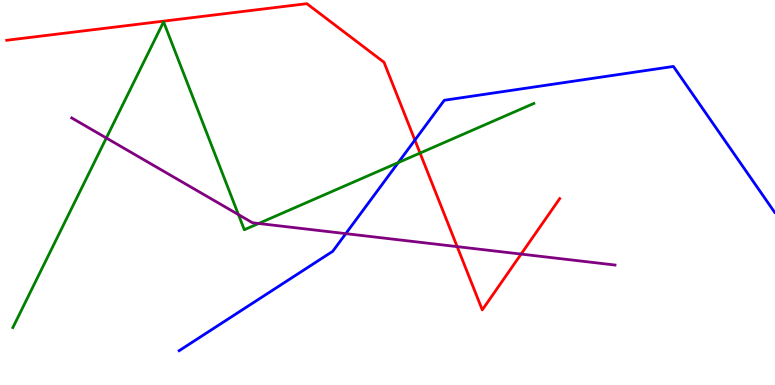[{'lines': ['blue', 'red'], 'intersections': [{'x': 5.35, 'y': 6.36}]}, {'lines': ['green', 'red'], 'intersections': [{'x': 5.42, 'y': 6.02}]}, {'lines': ['purple', 'red'], 'intersections': [{'x': 5.9, 'y': 3.59}, {'x': 6.72, 'y': 3.4}]}, {'lines': ['blue', 'green'], 'intersections': [{'x': 5.14, 'y': 5.78}]}, {'lines': ['blue', 'purple'], 'intersections': [{'x': 4.46, 'y': 3.93}]}, {'lines': ['green', 'purple'], 'intersections': [{'x': 1.37, 'y': 6.42}, {'x': 3.08, 'y': 4.43}, {'x': 3.34, 'y': 4.2}]}]